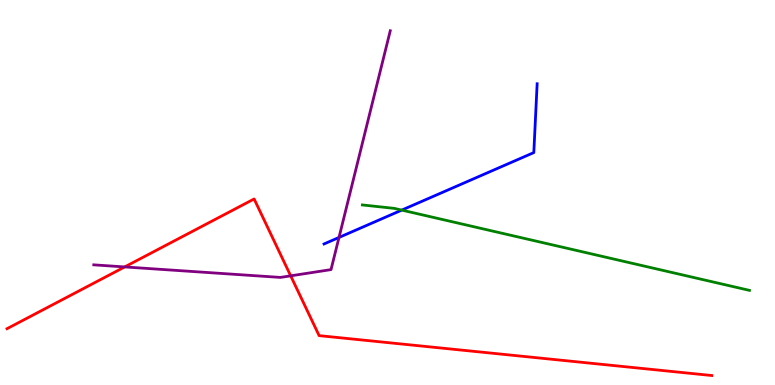[{'lines': ['blue', 'red'], 'intersections': []}, {'lines': ['green', 'red'], 'intersections': []}, {'lines': ['purple', 'red'], 'intersections': [{'x': 1.61, 'y': 3.07}, {'x': 3.75, 'y': 2.84}]}, {'lines': ['blue', 'green'], 'intersections': [{'x': 5.18, 'y': 4.54}]}, {'lines': ['blue', 'purple'], 'intersections': [{'x': 4.37, 'y': 3.83}]}, {'lines': ['green', 'purple'], 'intersections': []}]